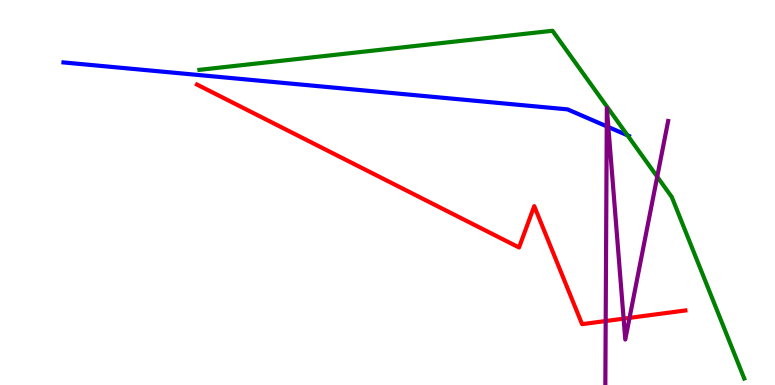[{'lines': ['blue', 'red'], 'intersections': []}, {'lines': ['green', 'red'], 'intersections': []}, {'lines': ['purple', 'red'], 'intersections': [{'x': 7.82, 'y': 1.66}, {'x': 8.05, 'y': 1.72}, {'x': 8.12, 'y': 1.74}]}, {'lines': ['blue', 'green'], 'intersections': [{'x': 8.1, 'y': 6.48}]}, {'lines': ['blue', 'purple'], 'intersections': [{'x': 7.83, 'y': 6.72}, {'x': 7.85, 'y': 6.7}]}, {'lines': ['green', 'purple'], 'intersections': [{'x': 8.48, 'y': 5.41}]}]